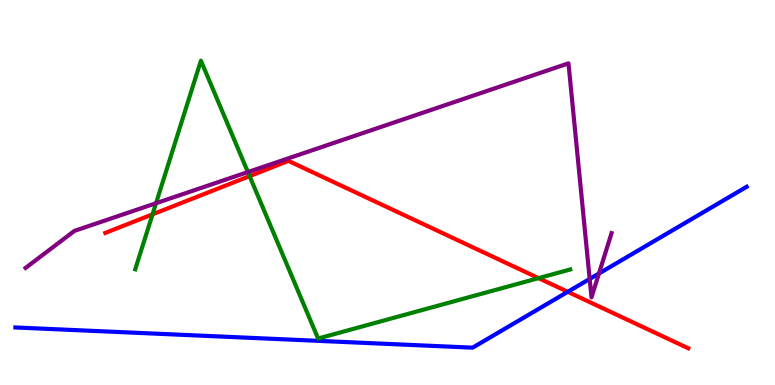[{'lines': ['blue', 'red'], 'intersections': [{'x': 7.33, 'y': 2.42}]}, {'lines': ['green', 'red'], 'intersections': [{'x': 1.97, 'y': 4.43}, {'x': 3.22, 'y': 5.43}, {'x': 6.95, 'y': 2.78}]}, {'lines': ['purple', 'red'], 'intersections': []}, {'lines': ['blue', 'green'], 'intersections': []}, {'lines': ['blue', 'purple'], 'intersections': [{'x': 7.61, 'y': 2.75}, {'x': 7.73, 'y': 2.9}]}, {'lines': ['green', 'purple'], 'intersections': [{'x': 2.01, 'y': 4.72}, {'x': 3.2, 'y': 5.53}]}]